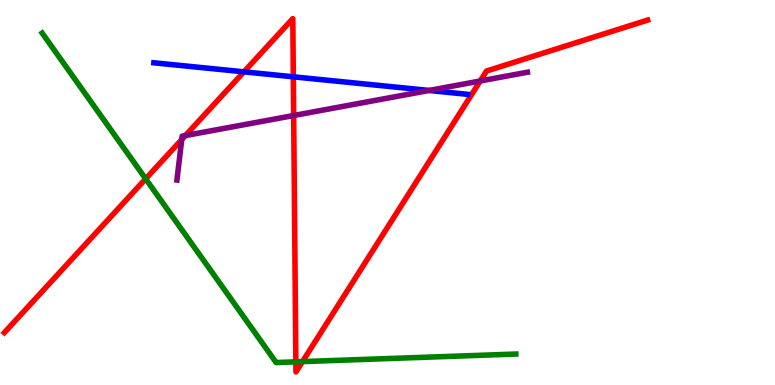[{'lines': ['blue', 'red'], 'intersections': [{'x': 3.15, 'y': 8.13}, {'x': 3.78, 'y': 8.0}]}, {'lines': ['green', 'red'], 'intersections': [{'x': 1.88, 'y': 5.36}, {'x': 3.82, 'y': 0.602}, {'x': 3.9, 'y': 0.608}]}, {'lines': ['purple', 'red'], 'intersections': [{'x': 2.34, 'y': 6.38}, {'x': 2.39, 'y': 6.48}, {'x': 3.79, 'y': 7.0}, {'x': 6.2, 'y': 7.9}]}, {'lines': ['blue', 'green'], 'intersections': []}, {'lines': ['blue', 'purple'], 'intersections': [{'x': 5.54, 'y': 7.65}]}, {'lines': ['green', 'purple'], 'intersections': []}]